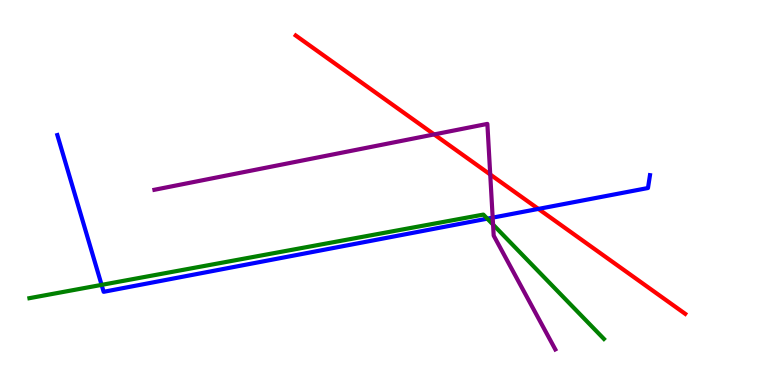[{'lines': ['blue', 'red'], 'intersections': [{'x': 6.95, 'y': 4.57}]}, {'lines': ['green', 'red'], 'intersections': []}, {'lines': ['purple', 'red'], 'intersections': [{'x': 5.6, 'y': 6.51}, {'x': 6.33, 'y': 5.47}]}, {'lines': ['blue', 'green'], 'intersections': [{'x': 1.31, 'y': 2.6}, {'x': 6.29, 'y': 4.32}]}, {'lines': ['blue', 'purple'], 'intersections': [{'x': 6.36, 'y': 4.35}]}, {'lines': ['green', 'purple'], 'intersections': [{'x': 6.36, 'y': 4.17}]}]